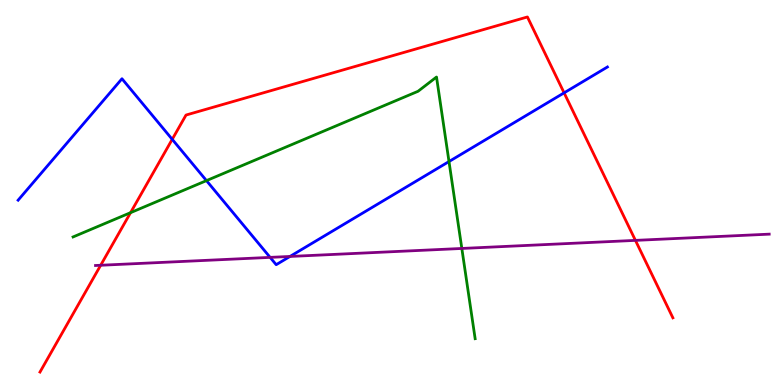[{'lines': ['blue', 'red'], 'intersections': [{'x': 2.22, 'y': 6.38}, {'x': 7.28, 'y': 7.59}]}, {'lines': ['green', 'red'], 'intersections': [{'x': 1.68, 'y': 4.48}]}, {'lines': ['purple', 'red'], 'intersections': [{'x': 1.3, 'y': 3.11}, {'x': 8.2, 'y': 3.76}]}, {'lines': ['blue', 'green'], 'intersections': [{'x': 2.66, 'y': 5.31}, {'x': 5.79, 'y': 5.8}]}, {'lines': ['blue', 'purple'], 'intersections': [{'x': 3.49, 'y': 3.31}, {'x': 3.74, 'y': 3.34}]}, {'lines': ['green', 'purple'], 'intersections': [{'x': 5.96, 'y': 3.55}]}]